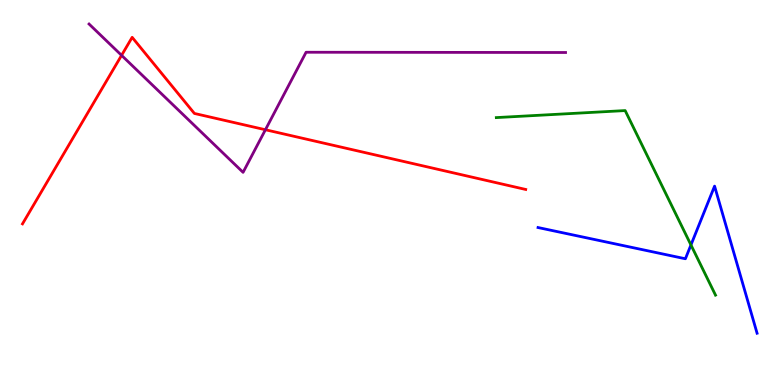[{'lines': ['blue', 'red'], 'intersections': []}, {'lines': ['green', 'red'], 'intersections': []}, {'lines': ['purple', 'red'], 'intersections': [{'x': 1.57, 'y': 8.56}, {'x': 3.42, 'y': 6.63}]}, {'lines': ['blue', 'green'], 'intersections': [{'x': 8.92, 'y': 3.64}]}, {'lines': ['blue', 'purple'], 'intersections': []}, {'lines': ['green', 'purple'], 'intersections': []}]